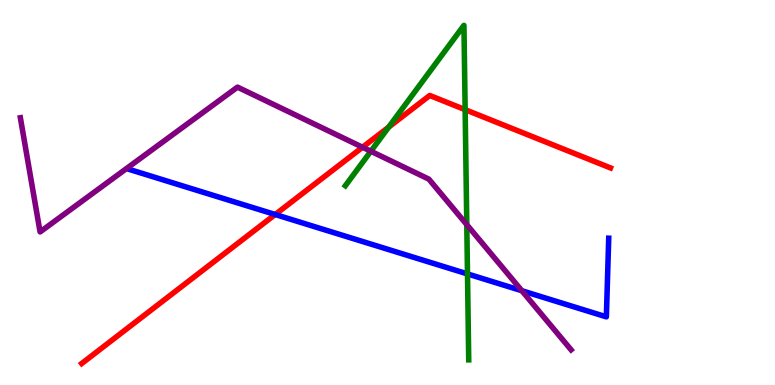[{'lines': ['blue', 'red'], 'intersections': [{'x': 3.55, 'y': 4.43}]}, {'lines': ['green', 'red'], 'intersections': [{'x': 5.02, 'y': 6.7}, {'x': 6.0, 'y': 7.15}]}, {'lines': ['purple', 'red'], 'intersections': [{'x': 4.68, 'y': 6.18}]}, {'lines': ['blue', 'green'], 'intersections': [{'x': 6.03, 'y': 2.89}]}, {'lines': ['blue', 'purple'], 'intersections': [{'x': 6.73, 'y': 2.45}]}, {'lines': ['green', 'purple'], 'intersections': [{'x': 4.79, 'y': 6.07}, {'x': 6.02, 'y': 4.16}]}]